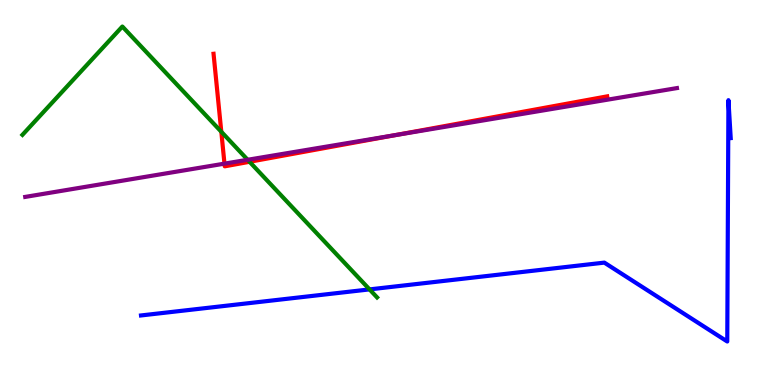[{'lines': ['blue', 'red'], 'intersections': []}, {'lines': ['green', 'red'], 'intersections': [{'x': 2.86, 'y': 6.58}, {'x': 3.22, 'y': 5.8}]}, {'lines': ['purple', 'red'], 'intersections': [{'x': 2.9, 'y': 5.75}, {'x': 5.1, 'y': 6.49}]}, {'lines': ['blue', 'green'], 'intersections': [{'x': 4.77, 'y': 2.48}]}, {'lines': ['blue', 'purple'], 'intersections': []}, {'lines': ['green', 'purple'], 'intersections': [{'x': 3.2, 'y': 5.85}]}]